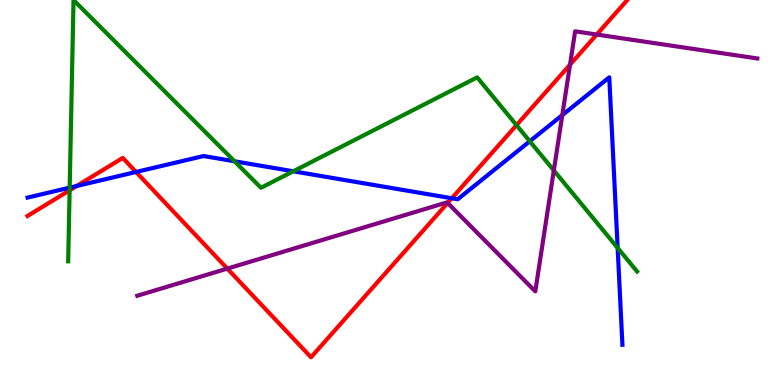[{'lines': ['blue', 'red'], 'intersections': [{'x': 0.99, 'y': 5.17}, {'x': 1.76, 'y': 5.53}, {'x': 5.83, 'y': 4.85}]}, {'lines': ['green', 'red'], 'intersections': [{'x': 0.898, 'y': 5.06}, {'x': 6.66, 'y': 6.75}]}, {'lines': ['purple', 'red'], 'intersections': [{'x': 2.93, 'y': 3.02}, {'x': 5.78, 'y': 4.73}, {'x': 7.36, 'y': 8.32}, {'x': 7.7, 'y': 9.1}]}, {'lines': ['blue', 'green'], 'intersections': [{'x': 0.899, 'y': 5.13}, {'x': 3.03, 'y': 5.81}, {'x': 3.78, 'y': 5.55}, {'x': 6.84, 'y': 6.33}, {'x': 7.97, 'y': 3.56}]}, {'lines': ['blue', 'purple'], 'intersections': [{'x': 7.26, 'y': 7.01}]}, {'lines': ['green', 'purple'], 'intersections': [{'x': 7.15, 'y': 5.57}]}]